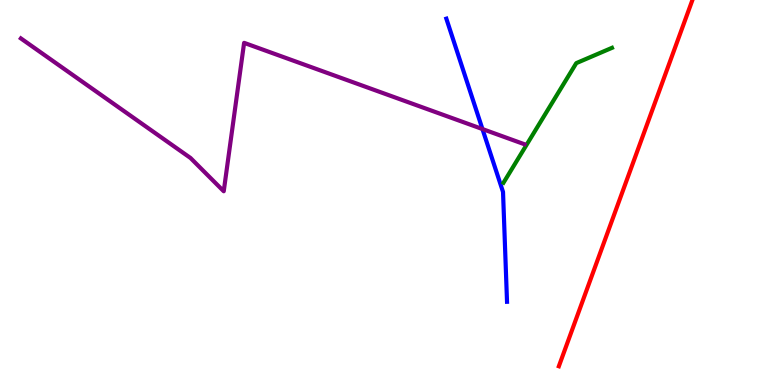[{'lines': ['blue', 'red'], 'intersections': []}, {'lines': ['green', 'red'], 'intersections': []}, {'lines': ['purple', 'red'], 'intersections': []}, {'lines': ['blue', 'green'], 'intersections': []}, {'lines': ['blue', 'purple'], 'intersections': [{'x': 6.23, 'y': 6.65}]}, {'lines': ['green', 'purple'], 'intersections': []}]